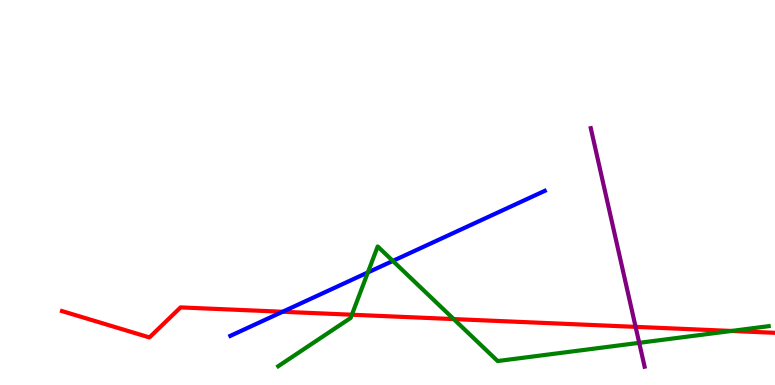[{'lines': ['blue', 'red'], 'intersections': [{'x': 3.65, 'y': 1.9}]}, {'lines': ['green', 'red'], 'intersections': [{'x': 4.54, 'y': 1.83}, {'x': 5.85, 'y': 1.71}, {'x': 9.44, 'y': 1.4}]}, {'lines': ['purple', 'red'], 'intersections': [{'x': 8.2, 'y': 1.51}]}, {'lines': ['blue', 'green'], 'intersections': [{'x': 4.75, 'y': 2.92}, {'x': 5.07, 'y': 3.22}]}, {'lines': ['blue', 'purple'], 'intersections': []}, {'lines': ['green', 'purple'], 'intersections': [{'x': 8.25, 'y': 1.1}]}]